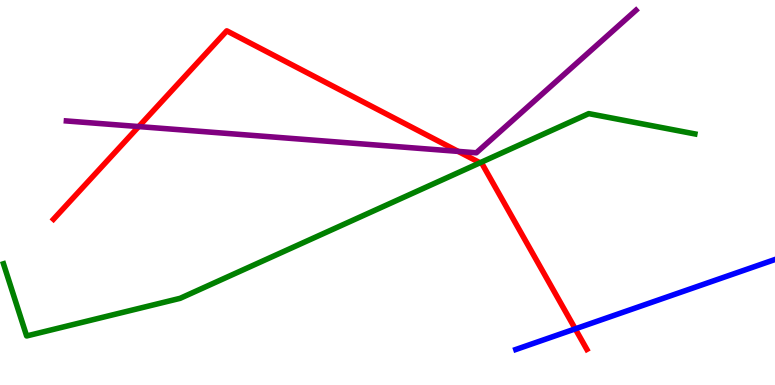[{'lines': ['blue', 'red'], 'intersections': [{'x': 7.42, 'y': 1.46}]}, {'lines': ['green', 'red'], 'intersections': [{'x': 6.19, 'y': 5.77}]}, {'lines': ['purple', 'red'], 'intersections': [{'x': 1.79, 'y': 6.71}, {'x': 5.91, 'y': 6.07}]}, {'lines': ['blue', 'green'], 'intersections': []}, {'lines': ['blue', 'purple'], 'intersections': []}, {'lines': ['green', 'purple'], 'intersections': []}]